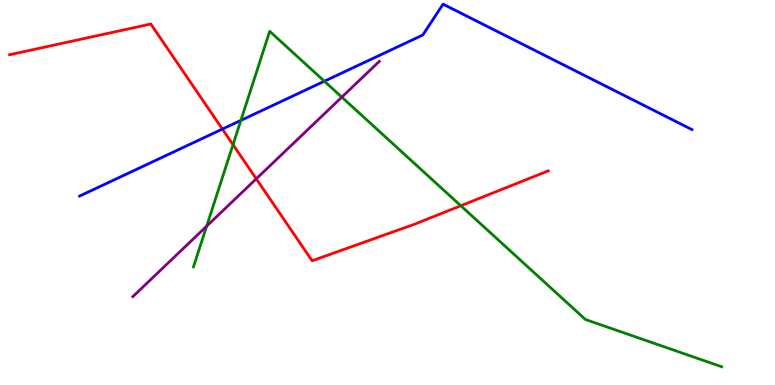[{'lines': ['blue', 'red'], 'intersections': [{'x': 2.87, 'y': 6.65}]}, {'lines': ['green', 'red'], 'intersections': [{'x': 3.01, 'y': 6.24}, {'x': 5.95, 'y': 4.66}]}, {'lines': ['purple', 'red'], 'intersections': [{'x': 3.31, 'y': 5.36}]}, {'lines': ['blue', 'green'], 'intersections': [{'x': 3.11, 'y': 6.87}, {'x': 4.19, 'y': 7.89}]}, {'lines': ['blue', 'purple'], 'intersections': []}, {'lines': ['green', 'purple'], 'intersections': [{'x': 2.67, 'y': 4.13}, {'x': 4.41, 'y': 7.48}]}]